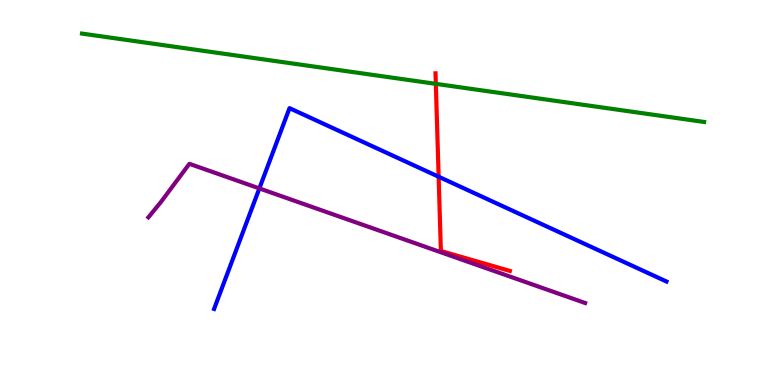[{'lines': ['blue', 'red'], 'intersections': [{'x': 5.66, 'y': 5.41}]}, {'lines': ['green', 'red'], 'intersections': [{'x': 5.62, 'y': 7.82}]}, {'lines': ['purple', 'red'], 'intersections': []}, {'lines': ['blue', 'green'], 'intersections': []}, {'lines': ['blue', 'purple'], 'intersections': [{'x': 3.35, 'y': 5.11}]}, {'lines': ['green', 'purple'], 'intersections': []}]